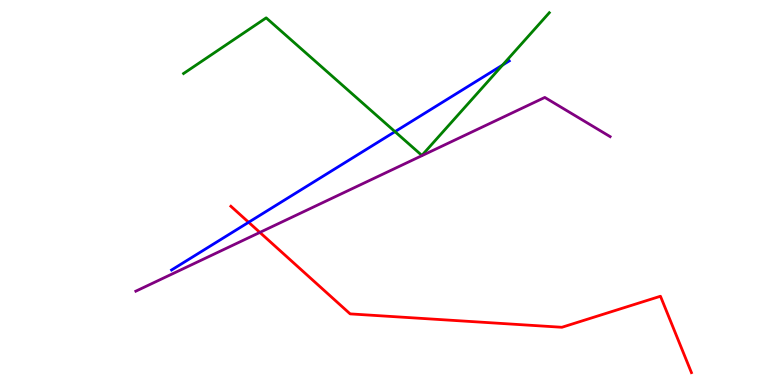[{'lines': ['blue', 'red'], 'intersections': [{'x': 3.21, 'y': 4.23}]}, {'lines': ['green', 'red'], 'intersections': []}, {'lines': ['purple', 'red'], 'intersections': [{'x': 3.35, 'y': 3.96}]}, {'lines': ['blue', 'green'], 'intersections': [{'x': 5.1, 'y': 6.58}, {'x': 6.49, 'y': 8.31}]}, {'lines': ['blue', 'purple'], 'intersections': []}, {'lines': ['green', 'purple'], 'intersections': []}]